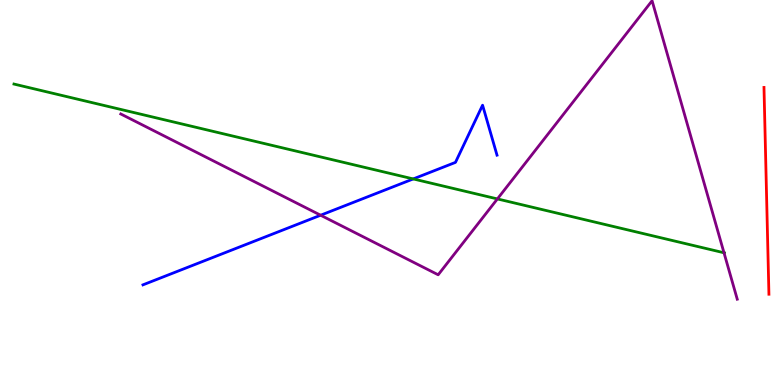[{'lines': ['blue', 'red'], 'intersections': []}, {'lines': ['green', 'red'], 'intersections': []}, {'lines': ['purple', 'red'], 'intersections': []}, {'lines': ['blue', 'green'], 'intersections': [{'x': 5.33, 'y': 5.35}]}, {'lines': ['blue', 'purple'], 'intersections': [{'x': 4.14, 'y': 4.41}]}, {'lines': ['green', 'purple'], 'intersections': [{'x': 6.42, 'y': 4.83}, {'x': 9.34, 'y': 3.43}]}]